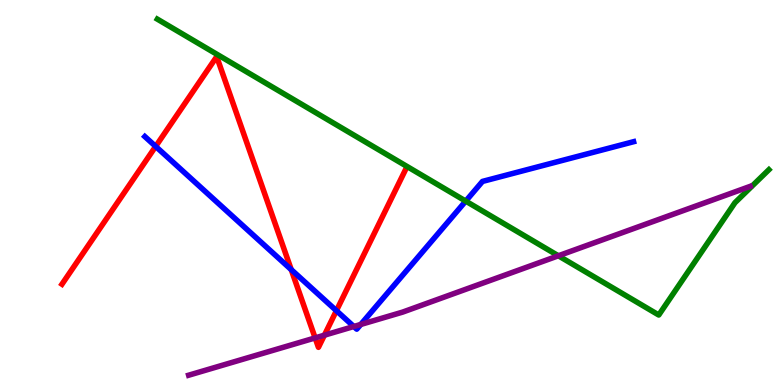[{'lines': ['blue', 'red'], 'intersections': [{'x': 2.01, 'y': 6.2}, {'x': 3.76, 'y': 3.0}, {'x': 4.34, 'y': 1.93}]}, {'lines': ['green', 'red'], 'intersections': []}, {'lines': ['purple', 'red'], 'intersections': [{'x': 4.07, 'y': 1.22}, {'x': 4.19, 'y': 1.29}]}, {'lines': ['blue', 'green'], 'intersections': [{'x': 6.01, 'y': 4.78}]}, {'lines': ['blue', 'purple'], 'intersections': [{'x': 4.57, 'y': 1.52}, {'x': 4.66, 'y': 1.57}]}, {'lines': ['green', 'purple'], 'intersections': [{'x': 7.2, 'y': 3.36}]}]